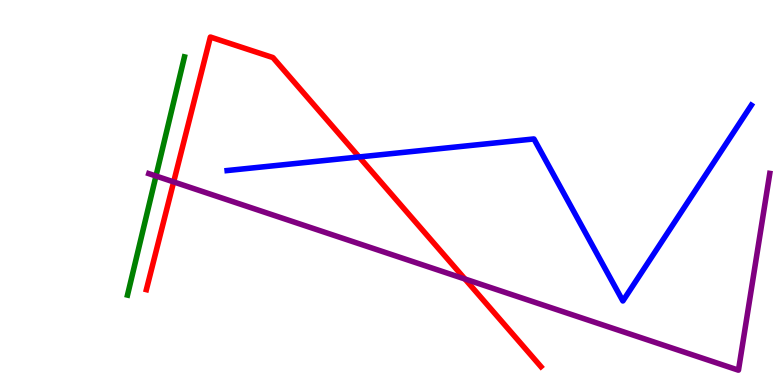[{'lines': ['blue', 'red'], 'intersections': [{'x': 4.63, 'y': 5.92}]}, {'lines': ['green', 'red'], 'intersections': []}, {'lines': ['purple', 'red'], 'intersections': [{'x': 2.24, 'y': 5.28}, {'x': 6.0, 'y': 2.75}]}, {'lines': ['blue', 'green'], 'intersections': []}, {'lines': ['blue', 'purple'], 'intersections': []}, {'lines': ['green', 'purple'], 'intersections': [{'x': 2.01, 'y': 5.43}]}]